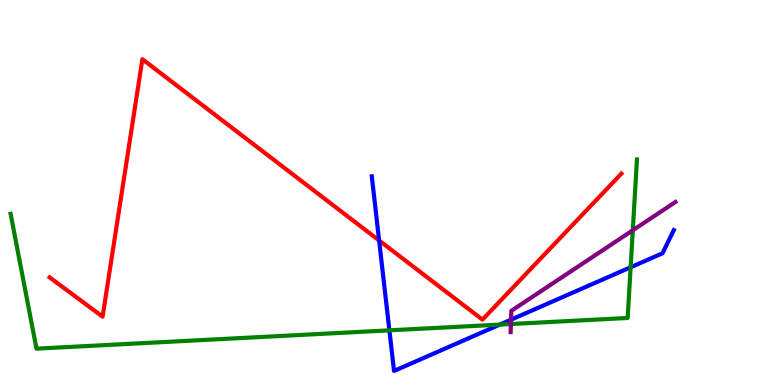[{'lines': ['blue', 'red'], 'intersections': [{'x': 4.89, 'y': 3.75}]}, {'lines': ['green', 'red'], 'intersections': []}, {'lines': ['purple', 'red'], 'intersections': []}, {'lines': ['blue', 'green'], 'intersections': [{'x': 5.02, 'y': 1.42}, {'x': 6.45, 'y': 1.57}, {'x': 8.14, 'y': 3.06}]}, {'lines': ['blue', 'purple'], 'intersections': [{'x': 6.59, 'y': 1.7}]}, {'lines': ['green', 'purple'], 'intersections': [{'x': 6.59, 'y': 1.58}, {'x': 8.17, 'y': 4.02}]}]